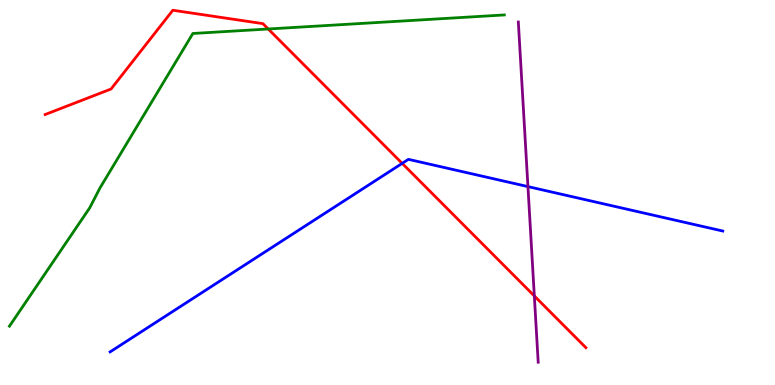[{'lines': ['blue', 'red'], 'intersections': [{'x': 5.19, 'y': 5.76}]}, {'lines': ['green', 'red'], 'intersections': [{'x': 3.46, 'y': 9.25}]}, {'lines': ['purple', 'red'], 'intersections': [{'x': 6.89, 'y': 2.31}]}, {'lines': ['blue', 'green'], 'intersections': []}, {'lines': ['blue', 'purple'], 'intersections': [{'x': 6.81, 'y': 5.15}]}, {'lines': ['green', 'purple'], 'intersections': []}]